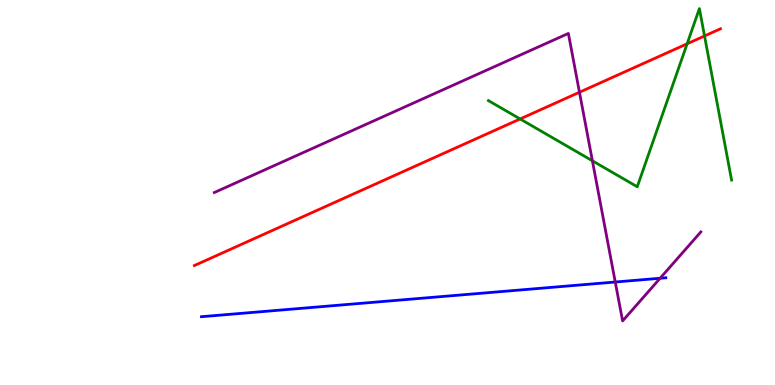[{'lines': ['blue', 'red'], 'intersections': []}, {'lines': ['green', 'red'], 'intersections': [{'x': 6.71, 'y': 6.91}, {'x': 8.87, 'y': 8.86}, {'x': 9.09, 'y': 9.07}]}, {'lines': ['purple', 'red'], 'intersections': [{'x': 7.48, 'y': 7.6}]}, {'lines': ['blue', 'green'], 'intersections': []}, {'lines': ['blue', 'purple'], 'intersections': [{'x': 7.94, 'y': 2.67}, {'x': 8.52, 'y': 2.77}]}, {'lines': ['green', 'purple'], 'intersections': [{'x': 7.64, 'y': 5.82}]}]